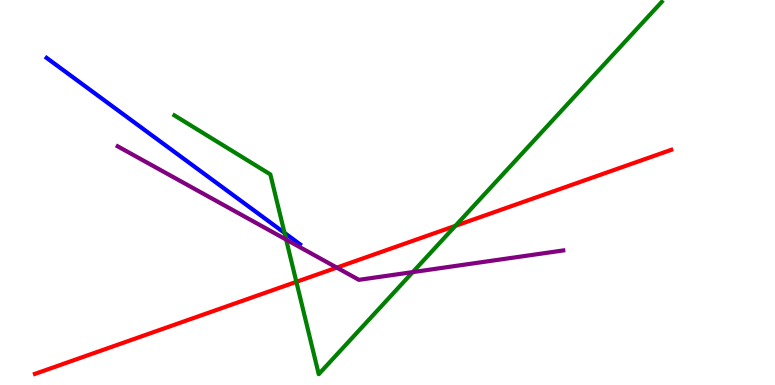[{'lines': ['blue', 'red'], 'intersections': []}, {'lines': ['green', 'red'], 'intersections': [{'x': 3.82, 'y': 2.68}, {'x': 5.88, 'y': 4.13}]}, {'lines': ['purple', 'red'], 'intersections': [{'x': 4.35, 'y': 3.05}]}, {'lines': ['blue', 'green'], 'intersections': [{'x': 3.67, 'y': 3.95}]}, {'lines': ['blue', 'purple'], 'intersections': []}, {'lines': ['green', 'purple'], 'intersections': [{'x': 3.69, 'y': 3.78}, {'x': 5.33, 'y': 2.93}]}]